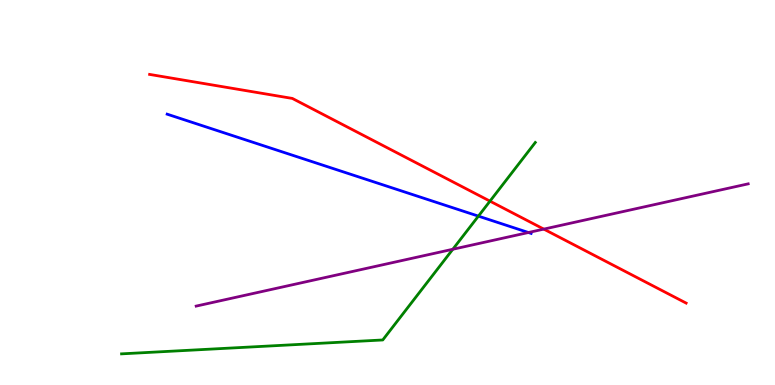[{'lines': ['blue', 'red'], 'intersections': []}, {'lines': ['green', 'red'], 'intersections': [{'x': 6.32, 'y': 4.78}]}, {'lines': ['purple', 'red'], 'intersections': [{'x': 7.02, 'y': 4.05}]}, {'lines': ['blue', 'green'], 'intersections': [{'x': 6.17, 'y': 4.39}]}, {'lines': ['blue', 'purple'], 'intersections': [{'x': 6.82, 'y': 3.96}]}, {'lines': ['green', 'purple'], 'intersections': [{'x': 5.84, 'y': 3.53}]}]